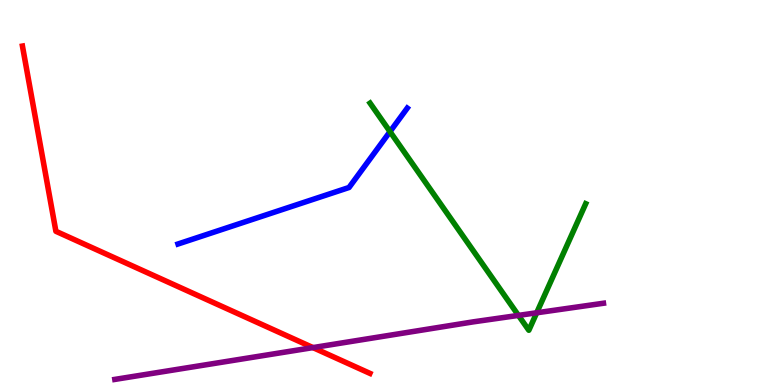[{'lines': ['blue', 'red'], 'intersections': []}, {'lines': ['green', 'red'], 'intersections': []}, {'lines': ['purple', 'red'], 'intersections': [{'x': 4.04, 'y': 0.972}]}, {'lines': ['blue', 'green'], 'intersections': [{'x': 5.03, 'y': 6.58}]}, {'lines': ['blue', 'purple'], 'intersections': []}, {'lines': ['green', 'purple'], 'intersections': [{'x': 6.69, 'y': 1.81}, {'x': 6.93, 'y': 1.88}]}]